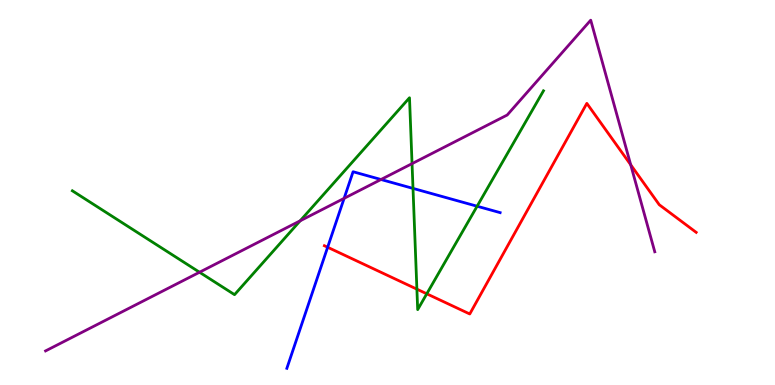[{'lines': ['blue', 'red'], 'intersections': [{'x': 4.23, 'y': 3.58}]}, {'lines': ['green', 'red'], 'intersections': [{'x': 5.38, 'y': 2.49}, {'x': 5.51, 'y': 2.37}]}, {'lines': ['purple', 'red'], 'intersections': [{'x': 8.14, 'y': 5.72}]}, {'lines': ['blue', 'green'], 'intersections': [{'x': 5.33, 'y': 5.11}, {'x': 6.16, 'y': 4.64}]}, {'lines': ['blue', 'purple'], 'intersections': [{'x': 4.44, 'y': 4.85}, {'x': 4.92, 'y': 5.34}]}, {'lines': ['green', 'purple'], 'intersections': [{'x': 2.57, 'y': 2.93}, {'x': 3.87, 'y': 4.26}, {'x': 5.32, 'y': 5.75}]}]